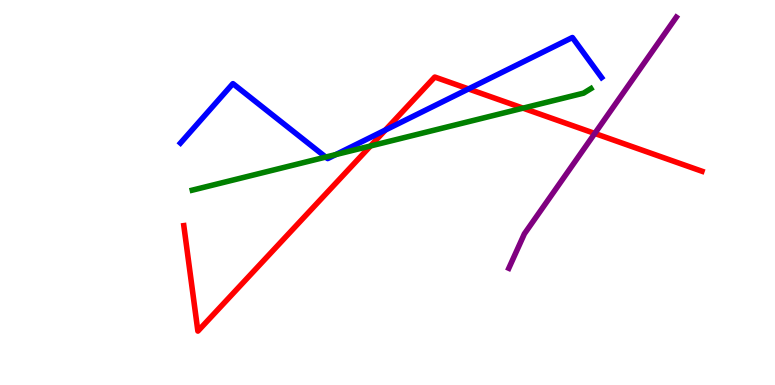[{'lines': ['blue', 'red'], 'intersections': [{'x': 4.97, 'y': 6.62}, {'x': 6.04, 'y': 7.69}]}, {'lines': ['green', 'red'], 'intersections': [{'x': 4.78, 'y': 6.21}, {'x': 6.75, 'y': 7.19}]}, {'lines': ['purple', 'red'], 'intersections': [{'x': 7.67, 'y': 6.53}]}, {'lines': ['blue', 'green'], 'intersections': [{'x': 4.2, 'y': 5.92}, {'x': 4.33, 'y': 5.98}]}, {'lines': ['blue', 'purple'], 'intersections': []}, {'lines': ['green', 'purple'], 'intersections': []}]